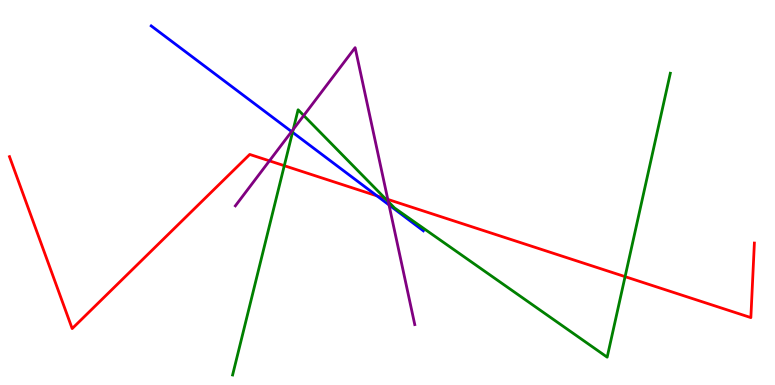[{'lines': ['blue', 'red'], 'intersections': [{'x': 4.86, 'y': 4.91}]}, {'lines': ['green', 'red'], 'intersections': [{'x': 3.67, 'y': 5.7}, {'x': 4.97, 'y': 4.84}, {'x': 8.07, 'y': 2.81}]}, {'lines': ['purple', 'red'], 'intersections': [{'x': 3.48, 'y': 5.82}, {'x': 5.0, 'y': 4.82}]}, {'lines': ['blue', 'green'], 'intersections': [{'x': 3.77, 'y': 6.56}]}, {'lines': ['blue', 'purple'], 'intersections': [{'x': 3.76, 'y': 6.58}, {'x': 5.02, 'y': 4.68}]}, {'lines': ['green', 'purple'], 'intersections': [{'x': 3.78, 'y': 6.64}, {'x': 3.92, 'y': 7.0}, {'x': 5.01, 'y': 4.76}]}]